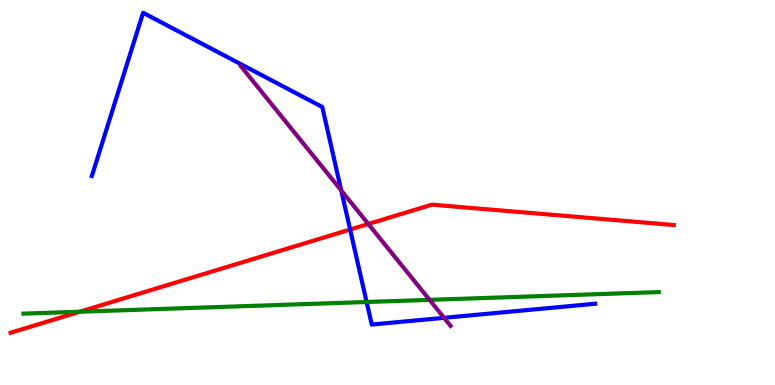[{'lines': ['blue', 'red'], 'intersections': [{'x': 4.52, 'y': 4.04}]}, {'lines': ['green', 'red'], 'intersections': [{'x': 1.03, 'y': 1.9}]}, {'lines': ['purple', 'red'], 'intersections': [{'x': 4.75, 'y': 4.18}]}, {'lines': ['blue', 'green'], 'intersections': [{'x': 4.73, 'y': 2.16}]}, {'lines': ['blue', 'purple'], 'intersections': [{'x': 4.4, 'y': 5.05}, {'x': 5.73, 'y': 1.74}]}, {'lines': ['green', 'purple'], 'intersections': [{'x': 5.54, 'y': 2.21}]}]